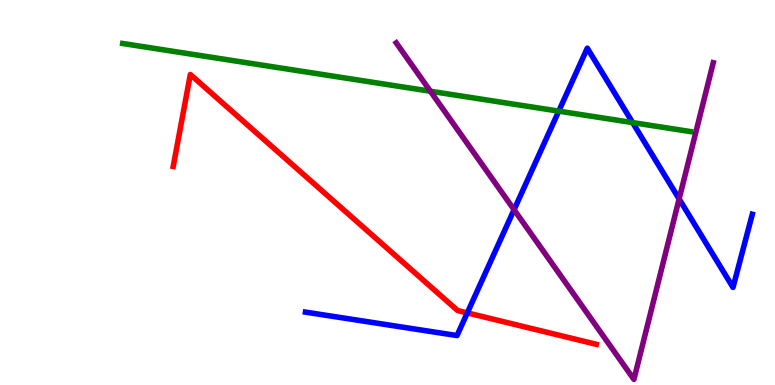[{'lines': ['blue', 'red'], 'intersections': [{'x': 6.03, 'y': 1.87}]}, {'lines': ['green', 'red'], 'intersections': []}, {'lines': ['purple', 'red'], 'intersections': []}, {'lines': ['blue', 'green'], 'intersections': [{'x': 7.21, 'y': 7.11}, {'x': 8.16, 'y': 6.82}]}, {'lines': ['blue', 'purple'], 'intersections': [{'x': 6.63, 'y': 4.55}, {'x': 8.76, 'y': 4.83}]}, {'lines': ['green', 'purple'], 'intersections': [{'x': 5.55, 'y': 7.63}]}]